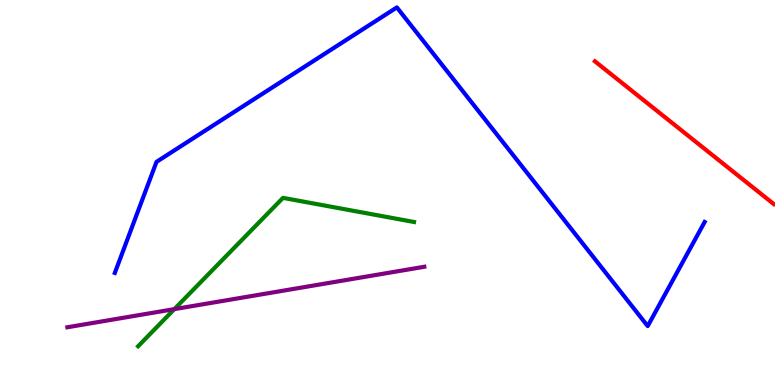[{'lines': ['blue', 'red'], 'intersections': []}, {'lines': ['green', 'red'], 'intersections': []}, {'lines': ['purple', 'red'], 'intersections': []}, {'lines': ['blue', 'green'], 'intersections': []}, {'lines': ['blue', 'purple'], 'intersections': []}, {'lines': ['green', 'purple'], 'intersections': [{'x': 2.25, 'y': 1.97}]}]